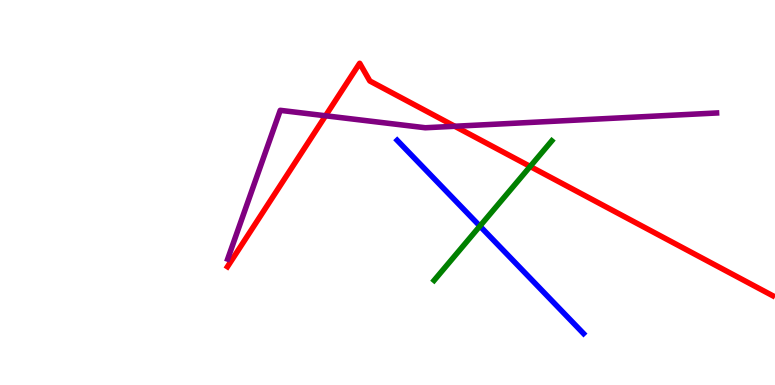[{'lines': ['blue', 'red'], 'intersections': []}, {'lines': ['green', 'red'], 'intersections': [{'x': 6.84, 'y': 5.68}]}, {'lines': ['purple', 'red'], 'intersections': [{'x': 4.2, 'y': 6.99}, {'x': 5.87, 'y': 6.72}]}, {'lines': ['blue', 'green'], 'intersections': [{'x': 6.19, 'y': 4.13}]}, {'lines': ['blue', 'purple'], 'intersections': []}, {'lines': ['green', 'purple'], 'intersections': []}]